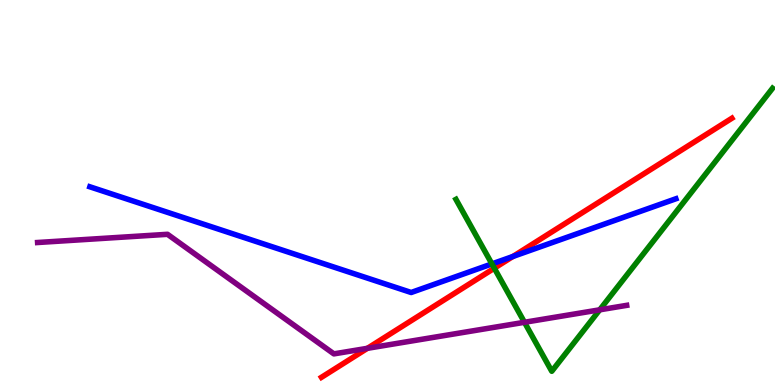[{'lines': ['blue', 'red'], 'intersections': [{'x': 6.62, 'y': 3.34}]}, {'lines': ['green', 'red'], 'intersections': [{'x': 6.38, 'y': 3.03}]}, {'lines': ['purple', 'red'], 'intersections': [{'x': 4.74, 'y': 0.953}]}, {'lines': ['blue', 'green'], 'intersections': [{'x': 6.35, 'y': 3.15}]}, {'lines': ['blue', 'purple'], 'intersections': []}, {'lines': ['green', 'purple'], 'intersections': [{'x': 6.77, 'y': 1.63}, {'x': 7.74, 'y': 1.95}]}]